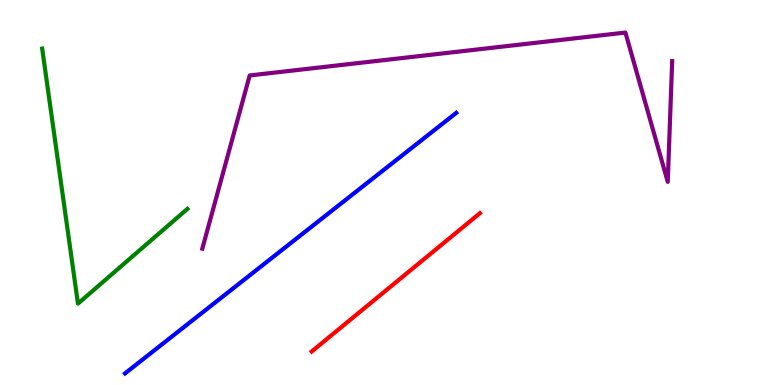[{'lines': ['blue', 'red'], 'intersections': []}, {'lines': ['green', 'red'], 'intersections': []}, {'lines': ['purple', 'red'], 'intersections': []}, {'lines': ['blue', 'green'], 'intersections': []}, {'lines': ['blue', 'purple'], 'intersections': []}, {'lines': ['green', 'purple'], 'intersections': []}]